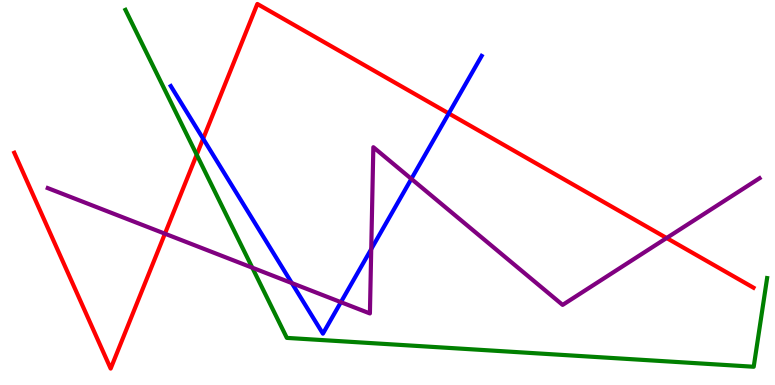[{'lines': ['blue', 'red'], 'intersections': [{'x': 2.62, 'y': 6.4}, {'x': 5.79, 'y': 7.05}]}, {'lines': ['green', 'red'], 'intersections': [{'x': 2.54, 'y': 5.98}]}, {'lines': ['purple', 'red'], 'intersections': [{'x': 2.13, 'y': 3.93}, {'x': 8.6, 'y': 3.82}]}, {'lines': ['blue', 'green'], 'intersections': []}, {'lines': ['blue', 'purple'], 'intersections': [{'x': 3.77, 'y': 2.65}, {'x': 4.4, 'y': 2.15}, {'x': 4.79, 'y': 3.53}, {'x': 5.31, 'y': 5.35}]}, {'lines': ['green', 'purple'], 'intersections': [{'x': 3.26, 'y': 3.05}]}]